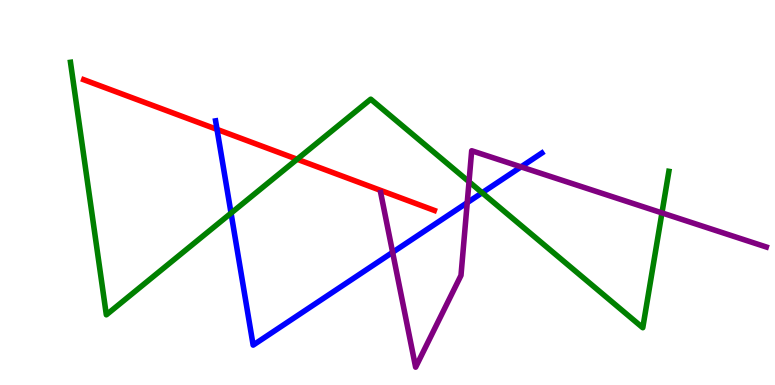[{'lines': ['blue', 'red'], 'intersections': [{'x': 2.8, 'y': 6.64}]}, {'lines': ['green', 'red'], 'intersections': [{'x': 3.83, 'y': 5.86}]}, {'lines': ['purple', 'red'], 'intersections': []}, {'lines': ['blue', 'green'], 'intersections': [{'x': 2.98, 'y': 4.46}, {'x': 6.22, 'y': 4.99}]}, {'lines': ['blue', 'purple'], 'intersections': [{'x': 5.07, 'y': 3.45}, {'x': 6.03, 'y': 4.74}, {'x': 6.72, 'y': 5.67}]}, {'lines': ['green', 'purple'], 'intersections': [{'x': 6.05, 'y': 5.28}, {'x': 8.54, 'y': 4.47}]}]